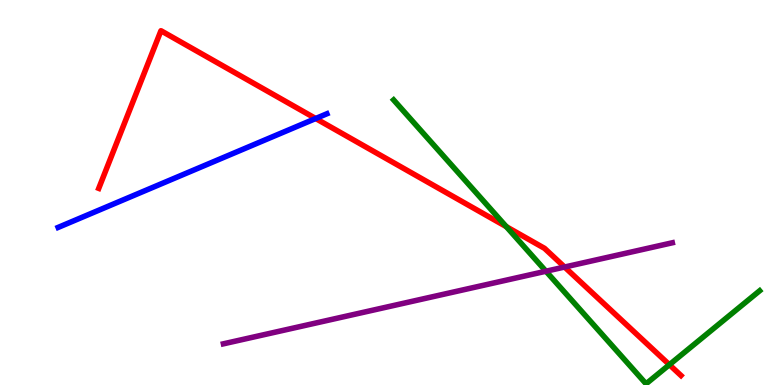[{'lines': ['blue', 'red'], 'intersections': [{'x': 4.07, 'y': 6.92}]}, {'lines': ['green', 'red'], 'intersections': [{'x': 6.53, 'y': 4.11}, {'x': 8.64, 'y': 0.527}]}, {'lines': ['purple', 'red'], 'intersections': [{'x': 7.28, 'y': 3.06}]}, {'lines': ['blue', 'green'], 'intersections': []}, {'lines': ['blue', 'purple'], 'intersections': []}, {'lines': ['green', 'purple'], 'intersections': [{'x': 7.04, 'y': 2.96}]}]